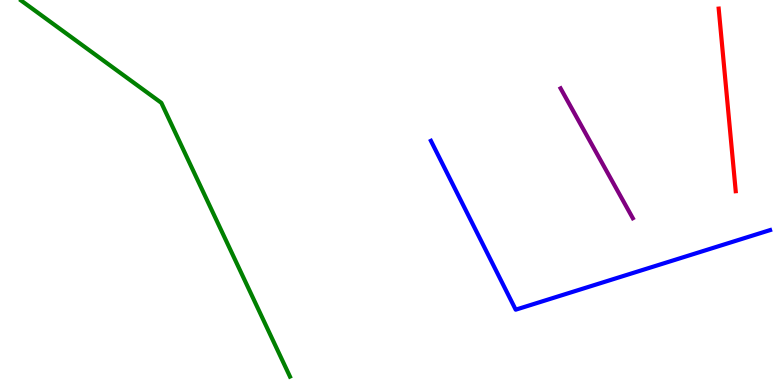[{'lines': ['blue', 'red'], 'intersections': []}, {'lines': ['green', 'red'], 'intersections': []}, {'lines': ['purple', 'red'], 'intersections': []}, {'lines': ['blue', 'green'], 'intersections': []}, {'lines': ['blue', 'purple'], 'intersections': []}, {'lines': ['green', 'purple'], 'intersections': []}]